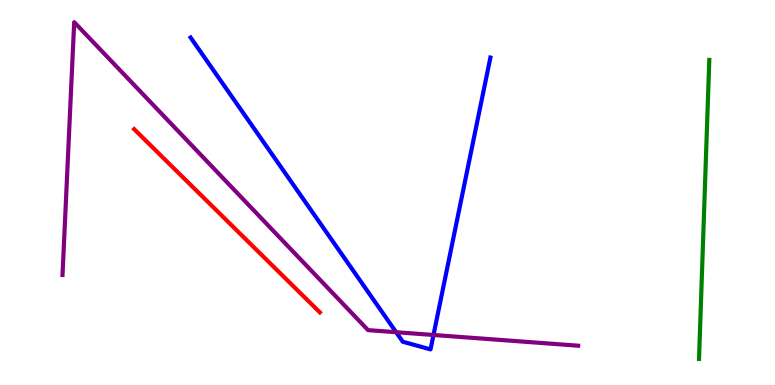[{'lines': ['blue', 'red'], 'intersections': []}, {'lines': ['green', 'red'], 'intersections': []}, {'lines': ['purple', 'red'], 'intersections': []}, {'lines': ['blue', 'green'], 'intersections': []}, {'lines': ['blue', 'purple'], 'intersections': [{'x': 5.11, 'y': 1.37}, {'x': 5.59, 'y': 1.3}]}, {'lines': ['green', 'purple'], 'intersections': []}]